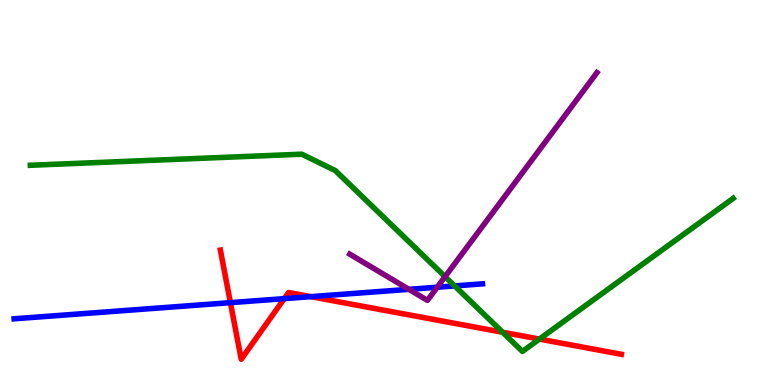[{'lines': ['blue', 'red'], 'intersections': [{'x': 2.97, 'y': 2.14}, {'x': 3.67, 'y': 2.24}, {'x': 4.01, 'y': 2.29}]}, {'lines': ['green', 'red'], 'intersections': [{'x': 6.49, 'y': 1.37}, {'x': 6.96, 'y': 1.19}]}, {'lines': ['purple', 'red'], 'intersections': []}, {'lines': ['blue', 'green'], 'intersections': [{'x': 5.87, 'y': 2.57}]}, {'lines': ['blue', 'purple'], 'intersections': [{'x': 5.28, 'y': 2.48}, {'x': 5.64, 'y': 2.54}]}, {'lines': ['green', 'purple'], 'intersections': [{'x': 5.74, 'y': 2.81}]}]